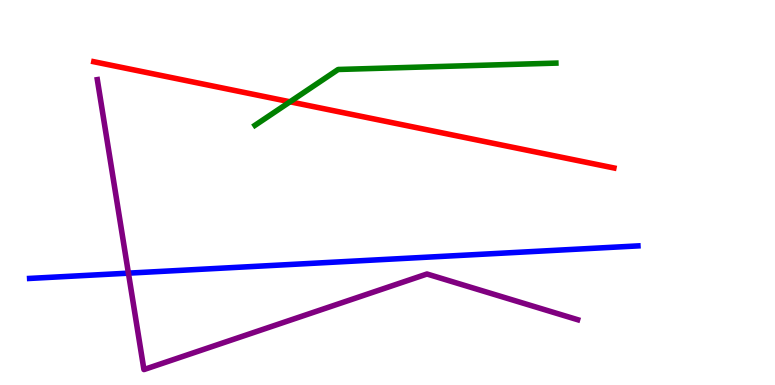[{'lines': ['blue', 'red'], 'intersections': []}, {'lines': ['green', 'red'], 'intersections': [{'x': 3.74, 'y': 7.36}]}, {'lines': ['purple', 'red'], 'intersections': []}, {'lines': ['blue', 'green'], 'intersections': []}, {'lines': ['blue', 'purple'], 'intersections': [{'x': 1.66, 'y': 2.91}]}, {'lines': ['green', 'purple'], 'intersections': []}]